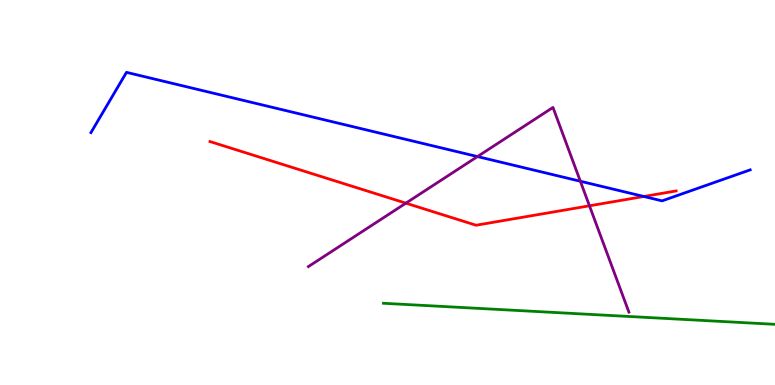[{'lines': ['blue', 'red'], 'intersections': [{'x': 8.31, 'y': 4.9}]}, {'lines': ['green', 'red'], 'intersections': []}, {'lines': ['purple', 'red'], 'intersections': [{'x': 5.24, 'y': 4.72}, {'x': 7.61, 'y': 4.65}]}, {'lines': ['blue', 'green'], 'intersections': []}, {'lines': ['blue', 'purple'], 'intersections': [{'x': 6.16, 'y': 5.93}, {'x': 7.49, 'y': 5.29}]}, {'lines': ['green', 'purple'], 'intersections': []}]